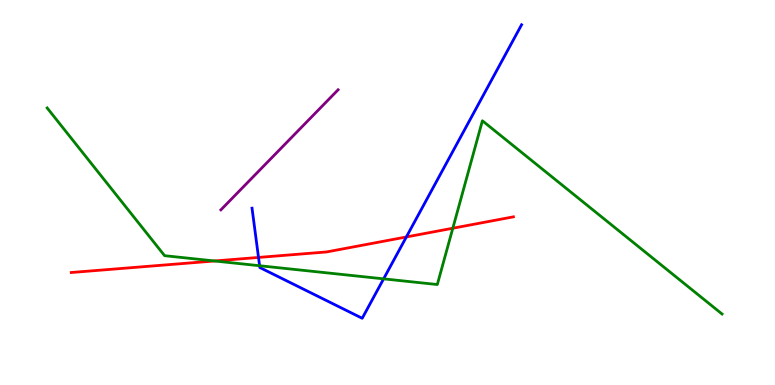[{'lines': ['blue', 'red'], 'intersections': [{'x': 3.34, 'y': 3.31}, {'x': 5.24, 'y': 3.85}]}, {'lines': ['green', 'red'], 'intersections': [{'x': 2.77, 'y': 3.22}, {'x': 5.84, 'y': 4.07}]}, {'lines': ['purple', 'red'], 'intersections': []}, {'lines': ['blue', 'green'], 'intersections': [{'x': 3.35, 'y': 3.1}, {'x': 4.95, 'y': 2.76}]}, {'lines': ['blue', 'purple'], 'intersections': []}, {'lines': ['green', 'purple'], 'intersections': []}]